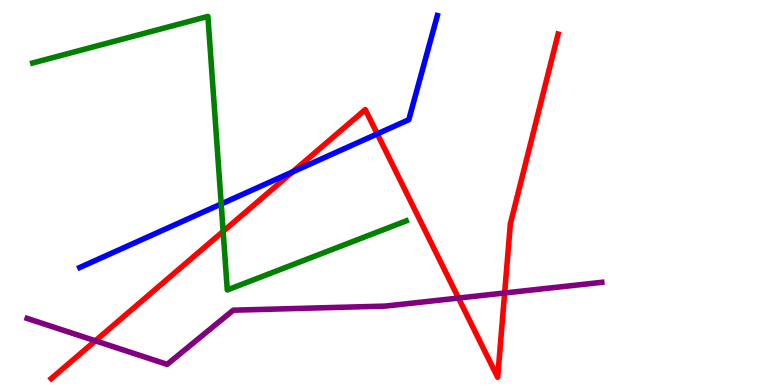[{'lines': ['blue', 'red'], 'intersections': [{'x': 3.77, 'y': 5.53}, {'x': 4.87, 'y': 6.52}]}, {'lines': ['green', 'red'], 'intersections': [{'x': 2.88, 'y': 3.99}]}, {'lines': ['purple', 'red'], 'intersections': [{'x': 1.23, 'y': 1.15}, {'x': 5.92, 'y': 2.26}, {'x': 6.51, 'y': 2.39}]}, {'lines': ['blue', 'green'], 'intersections': [{'x': 2.85, 'y': 4.7}]}, {'lines': ['blue', 'purple'], 'intersections': []}, {'lines': ['green', 'purple'], 'intersections': []}]